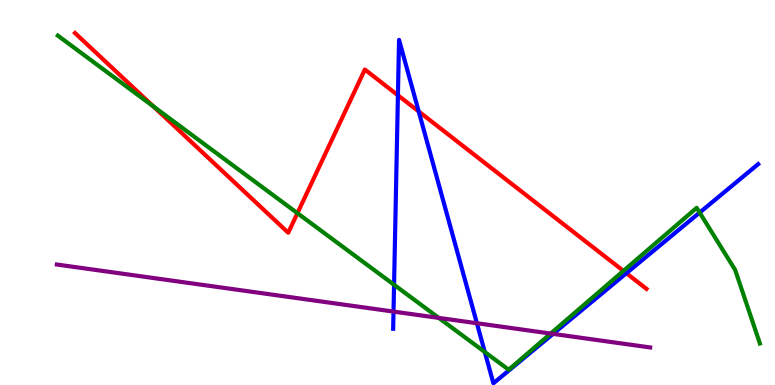[{'lines': ['blue', 'red'], 'intersections': [{'x': 5.13, 'y': 7.53}, {'x': 5.4, 'y': 7.1}, {'x': 8.08, 'y': 2.9}]}, {'lines': ['green', 'red'], 'intersections': [{'x': 1.98, 'y': 7.24}, {'x': 3.84, 'y': 4.46}, {'x': 8.04, 'y': 2.96}]}, {'lines': ['purple', 'red'], 'intersections': []}, {'lines': ['blue', 'green'], 'intersections': [{'x': 5.08, 'y': 2.6}, {'x': 6.26, 'y': 0.857}, {'x': 9.03, 'y': 4.48}]}, {'lines': ['blue', 'purple'], 'intersections': [{'x': 5.08, 'y': 1.91}, {'x': 6.15, 'y': 1.6}, {'x': 7.14, 'y': 1.33}]}, {'lines': ['green', 'purple'], 'intersections': [{'x': 5.66, 'y': 1.74}, {'x': 7.11, 'y': 1.34}]}]